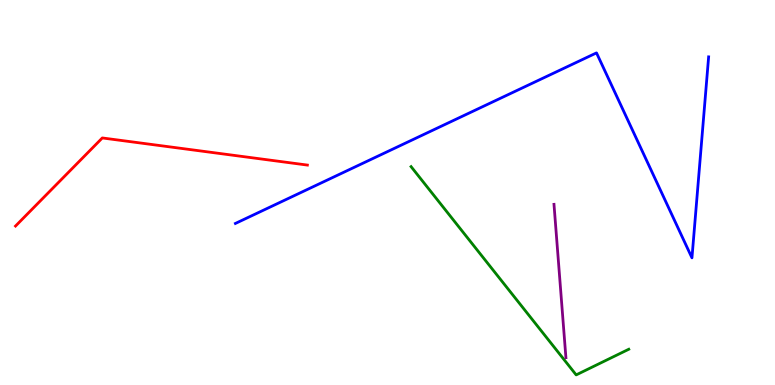[{'lines': ['blue', 'red'], 'intersections': []}, {'lines': ['green', 'red'], 'intersections': []}, {'lines': ['purple', 'red'], 'intersections': []}, {'lines': ['blue', 'green'], 'intersections': []}, {'lines': ['blue', 'purple'], 'intersections': []}, {'lines': ['green', 'purple'], 'intersections': []}]